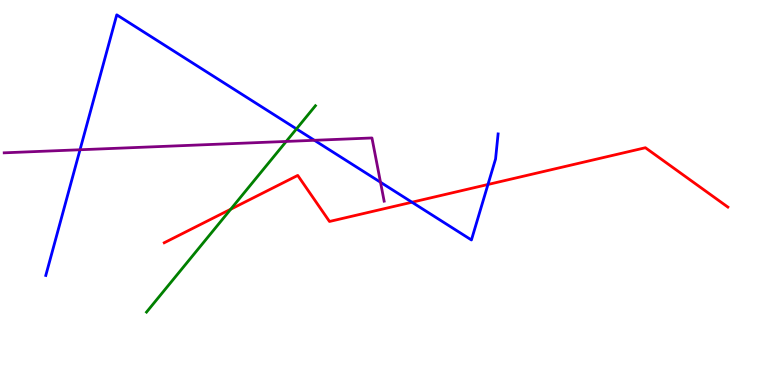[{'lines': ['blue', 'red'], 'intersections': [{'x': 5.32, 'y': 4.75}, {'x': 6.3, 'y': 5.21}]}, {'lines': ['green', 'red'], 'intersections': [{'x': 2.98, 'y': 4.57}]}, {'lines': ['purple', 'red'], 'intersections': []}, {'lines': ['blue', 'green'], 'intersections': [{'x': 3.83, 'y': 6.65}]}, {'lines': ['blue', 'purple'], 'intersections': [{'x': 1.03, 'y': 6.11}, {'x': 4.06, 'y': 6.36}, {'x': 4.91, 'y': 5.27}]}, {'lines': ['green', 'purple'], 'intersections': [{'x': 3.69, 'y': 6.33}]}]